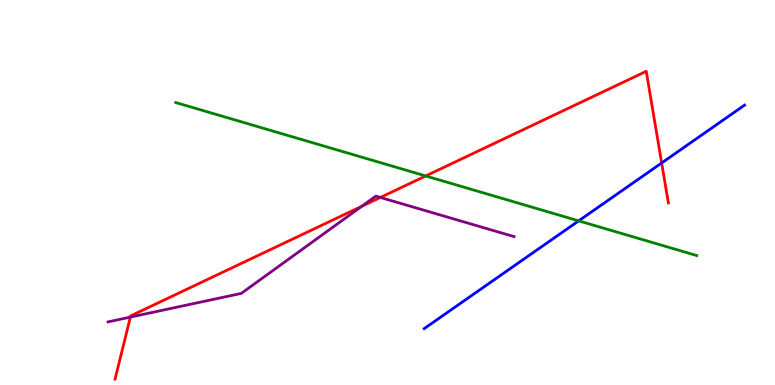[{'lines': ['blue', 'red'], 'intersections': [{'x': 8.54, 'y': 5.77}]}, {'lines': ['green', 'red'], 'intersections': [{'x': 5.49, 'y': 5.43}]}, {'lines': ['purple', 'red'], 'intersections': [{'x': 1.68, 'y': 1.76}, {'x': 4.67, 'y': 4.64}, {'x': 4.91, 'y': 4.87}]}, {'lines': ['blue', 'green'], 'intersections': [{'x': 7.47, 'y': 4.26}]}, {'lines': ['blue', 'purple'], 'intersections': []}, {'lines': ['green', 'purple'], 'intersections': []}]